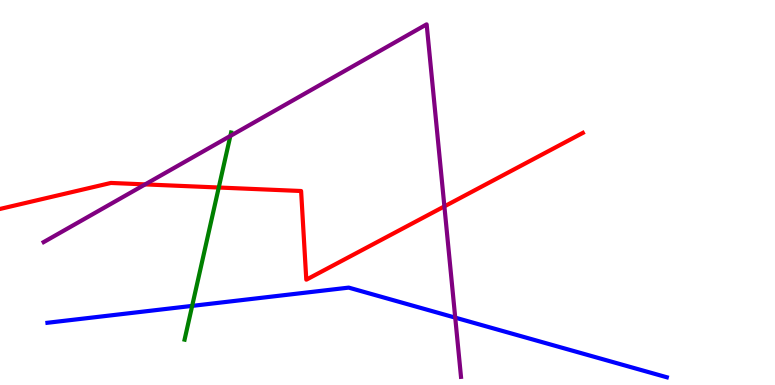[{'lines': ['blue', 'red'], 'intersections': []}, {'lines': ['green', 'red'], 'intersections': [{'x': 2.82, 'y': 5.13}]}, {'lines': ['purple', 'red'], 'intersections': [{'x': 1.87, 'y': 5.21}, {'x': 5.73, 'y': 4.64}]}, {'lines': ['blue', 'green'], 'intersections': [{'x': 2.48, 'y': 2.05}]}, {'lines': ['blue', 'purple'], 'intersections': [{'x': 5.87, 'y': 1.75}]}, {'lines': ['green', 'purple'], 'intersections': [{'x': 2.97, 'y': 6.47}]}]